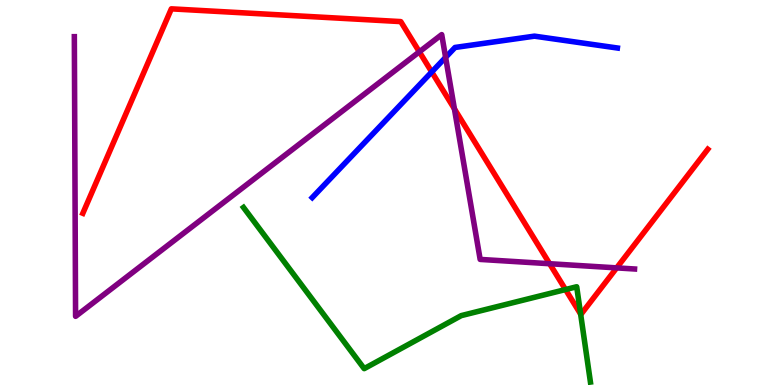[{'lines': ['blue', 'red'], 'intersections': [{'x': 5.57, 'y': 8.13}]}, {'lines': ['green', 'red'], 'intersections': [{'x': 7.3, 'y': 2.48}, {'x': 7.49, 'y': 1.84}]}, {'lines': ['purple', 'red'], 'intersections': [{'x': 5.41, 'y': 8.65}, {'x': 5.86, 'y': 7.17}, {'x': 7.09, 'y': 3.15}, {'x': 7.96, 'y': 3.04}]}, {'lines': ['blue', 'green'], 'intersections': []}, {'lines': ['blue', 'purple'], 'intersections': [{'x': 5.75, 'y': 8.51}]}, {'lines': ['green', 'purple'], 'intersections': []}]